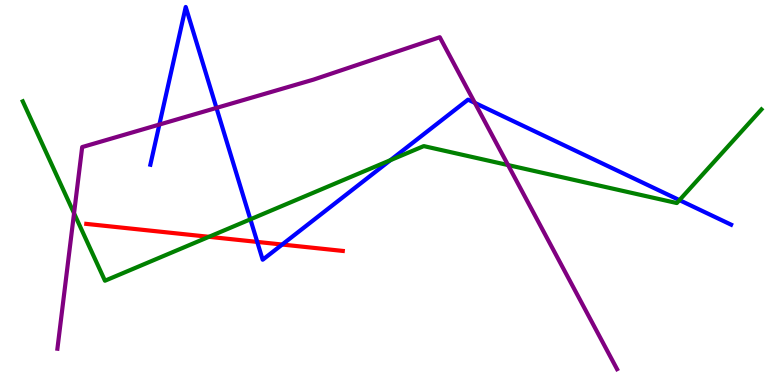[{'lines': ['blue', 'red'], 'intersections': [{'x': 3.32, 'y': 3.72}, {'x': 3.64, 'y': 3.65}]}, {'lines': ['green', 'red'], 'intersections': [{'x': 2.7, 'y': 3.85}]}, {'lines': ['purple', 'red'], 'intersections': []}, {'lines': ['blue', 'green'], 'intersections': [{'x': 3.23, 'y': 4.3}, {'x': 5.04, 'y': 5.84}, {'x': 8.77, 'y': 4.8}]}, {'lines': ['blue', 'purple'], 'intersections': [{'x': 2.06, 'y': 6.76}, {'x': 2.79, 'y': 7.2}, {'x': 6.13, 'y': 7.33}]}, {'lines': ['green', 'purple'], 'intersections': [{'x': 0.955, 'y': 4.46}, {'x': 6.56, 'y': 5.71}]}]